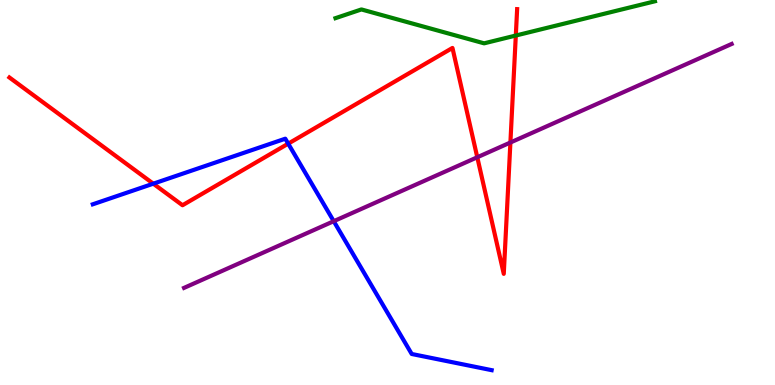[{'lines': ['blue', 'red'], 'intersections': [{'x': 1.98, 'y': 5.23}, {'x': 3.72, 'y': 6.27}]}, {'lines': ['green', 'red'], 'intersections': [{'x': 6.66, 'y': 9.08}]}, {'lines': ['purple', 'red'], 'intersections': [{'x': 6.16, 'y': 5.92}, {'x': 6.59, 'y': 6.3}]}, {'lines': ['blue', 'green'], 'intersections': []}, {'lines': ['blue', 'purple'], 'intersections': [{'x': 4.31, 'y': 4.25}]}, {'lines': ['green', 'purple'], 'intersections': []}]